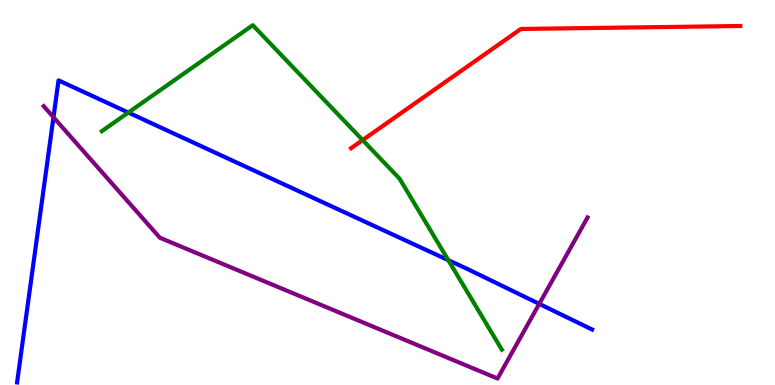[{'lines': ['blue', 'red'], 'intersections': []}, {'lines': ['green', 'red'], 'intersections': [{'x': 4.68, 'y': 6.36}]}, {'lines': ['purple', 'red'], 'intersections': []}, {'lines': ['blue', 'green'], 'intersections': [{'x': 1.66, 'y': 7.08}, {'x': 5.78, 'y': 3.24}]}, {'lines': ['blue', 'purple'], 'intersections': [{'x': 0.69, 'y': 6.95}, {'x': 6.96, 'y': 2.11}]}, {'lines': ['green', 'purple'], 'intersections': []}]